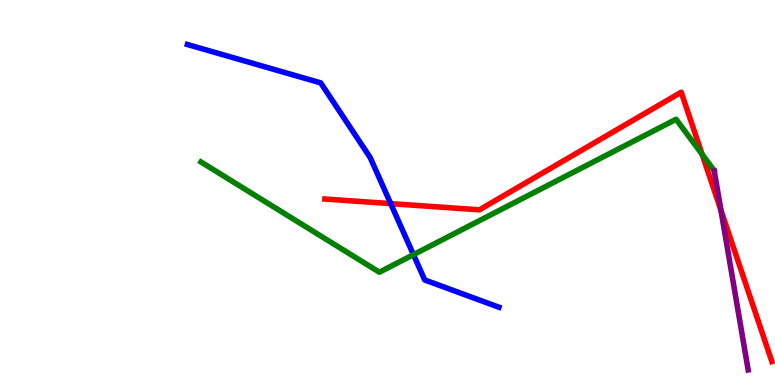[{'lines': ['blue', 'red'], 'intersections': [{'x': 5.04, 'y': 4.71}]}, {'lines': ['green', 'red'], 'intersections': [{'x': 9.06, 'y': 5.99}]}, {'lines': ['purple', 'red'], 'intersections': [{'x': 9.3, 'y': 4.54}]}, {'lines': ['blue', 'green'], 'intersections': [{'x': 5.33, 'y': 3.39}]}, {'lines': ['blue', 'purple'], 'intersections': []}, {'lines': ['green', 'purple'], 'intersections': []}]